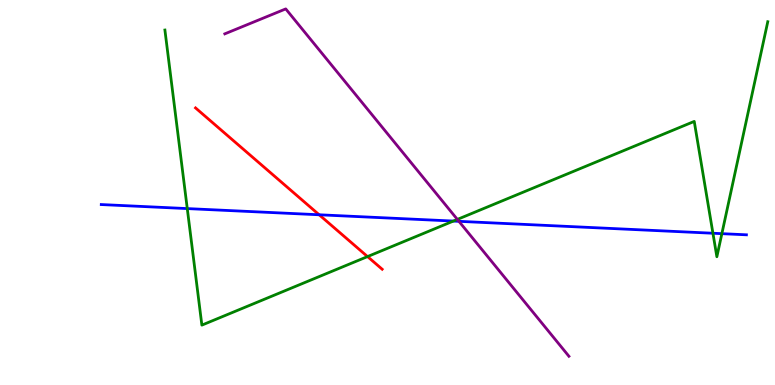[{'lines': ['blue', 'red'], 'intersections': [{'x': 4.12, 'y': 4.42}]}, {'lines': ['green', 'red'], 'intersections': [{'x': 4.74, 'y': 3.34}]}, {'lines': ['purple', 'red'], 'intersections': []}, {'lines': ['blue', 'green'], 'intersections': [{'x': 2.42, 'y': 4.58}, {'x': 5.85, 'y': 4.26}, {'x': 9.2, 'y': 3.94}, {'x': 9.31, 'y': 3.93}]}, {'lines': ['blue', 'purple'], 'intersections': [{'x': 5.92, 'y': 4.25}]}, {'lines': ['green', 'purple'], 'intersections': [{'x': 5.9, 'y': 4.3}]}]